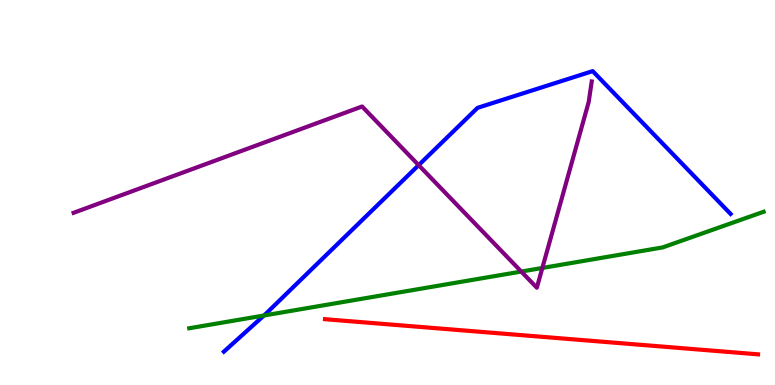[{'lines': ['blue', 'red'], 'intersections': []}, {'lines': ['green', 'red'], 'intersections': []}, {'lines': ['purple', 'red'], 'intersections': []}, {'lines': ['blue', 'green'], 'intersections': [{'x': 3.41, 'y': 1.81}]}, {'lines': ['blue', 'purple'], 'intersections': [{'x': 5.4, 'y': 5.71}]}, {'lines': ['green', 'purple'], 'intersections': [{'x': 6.73, 'y': 2.95}, {'x': 7.0, 'y': 3.04}]}]